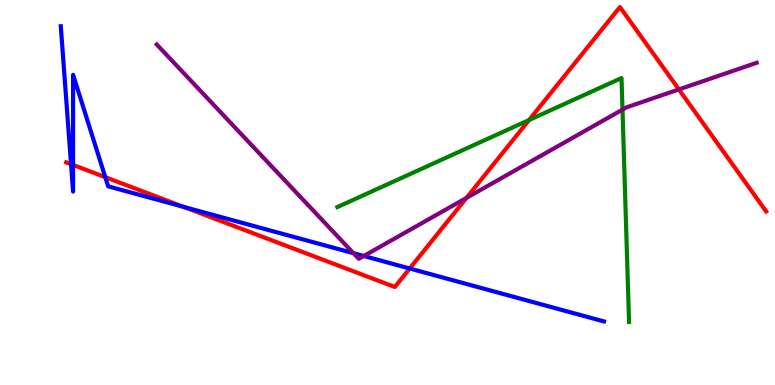[{'lines': ['blue', 'red'], 'intersections': [{'x': 0.917, 'y': 5.74}, {'x': 0.943, 'y': 5.72}, {'x': 1.36, 'y': 5.4}, {'x': 2.37, 'y': 4.63}, {'x': 5.29, 'y': 3.03}]}, {'lines': ['green', 'red'], 'intersections': [{'x': 6.83, 'y': 6.88}]}, {'lines': ['purple', 'red'], 'intersections': [{'x': 6.02, 'y': 4.86}, {'x': 8.76, 'y': 7.68}]}, {'lines': ['blue', 'green'], 'intersections': []}, {'lines': ['blue', 'purple'], 'intersections': [{'x': 4.56, 'y': 3.42}, {'x': 4.69, 'y': 3.35}]}, {'lines': ['green', 'purple'], 'intersections': [{'x': 8.03, 'y': 7.15}]}]